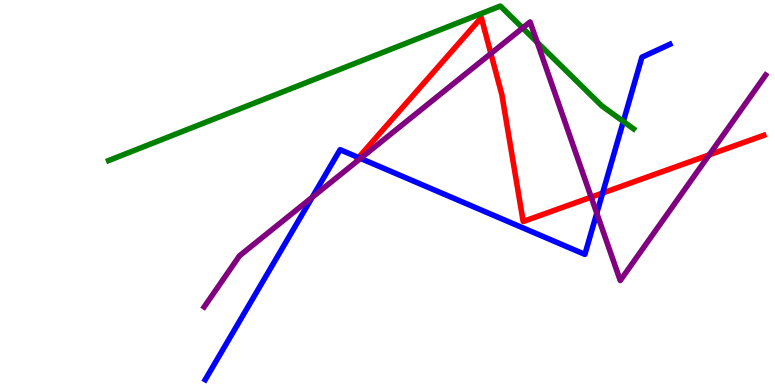[{'lines': ['blue', 'red'], 'intersections': [{'x': 4.63, 'y': 5.91}, {'x': 7.78, 'y': 4.99}]}, {'lines': ['green', 'red'], 'intersections': []}, {'lines': ['purple', 'red'], 'intersections': [{'x': 6.33, 'y': 8.61}, {'x': 7.63, 'y': 4.88}, {'x': 9.15, 'y': 5.98}]}, {'lines': ['blue', 'green'], 'intersections': [{'x': 8.04, 'y': 6.85}]}, {'lines': ['blue', 'purple'], 'intersections': [{'x': 4.03, 'y': 4.88}, {'x': 4.65, 'y': 5.89}, {'x': 7.7, 'y': 4.46}]}, {'lines': ['green', 'purple'], 'intersections': [{'x': 6.74, 'y': 9.27}, {'x': 6.93, 'y': 8.9}]}]